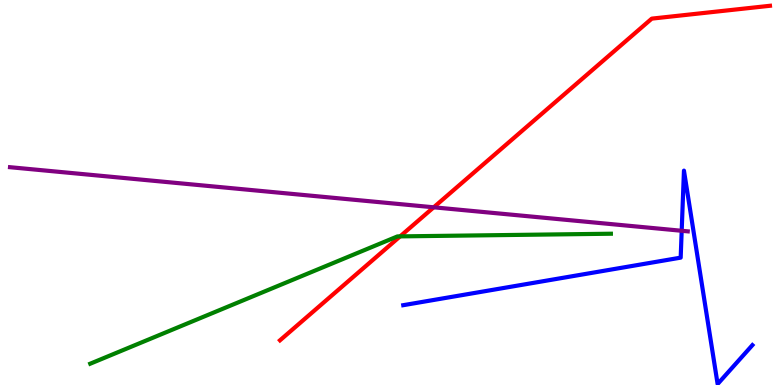[{'lines': ['blue', 'red'], 'intersections': []}, {'lines': ['green', 'red'], 'intersections': [{'x': 5.16, 'y': 3.86}]}, {'lines': ['purple', 'red'], 'intersections': [{'x': 5.6, 'y': 4.62}]}, {'lines': ['blue', 'green'], 'intersections': []}, {'lines': ['blue', 'purple'], 'intersections': [{'x': 8.8, 'y': 4.01}]}, {'lines': ['green', 'purple'], 'intersections': []}]